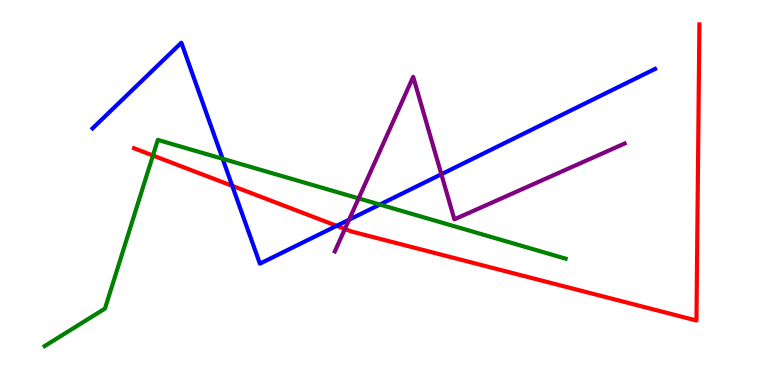[{'lines': ['blue', 'red'], 'intersections': [{'x': 3.0, 'y': 5.17}, {'x': 4.34, 'y': 4.13}]}, {'lines': ['green', 'red'], 'intersections': [{'x': 1.97, 'y': 5.96}]}, {'lines': ['purple', 'red'], 'intersections': [{'x': 4.45, 'y': 4.05}]}, {'lines': ['blue', 'green'], 'intersections': [{'x': 2.87, 'y': 5.88}, {'x': 4.9, 'y': 4.69}]}, {'lines': ['blue', 'purple'], 'intersections': [{'x': 4.5, 'y': 4.29}, {'x': 5.69, 'y': 5.47}]}, {'lines': ['green', 'purple'], 'intersections': [{'x': 4.63, 'y': 4.85}]}]